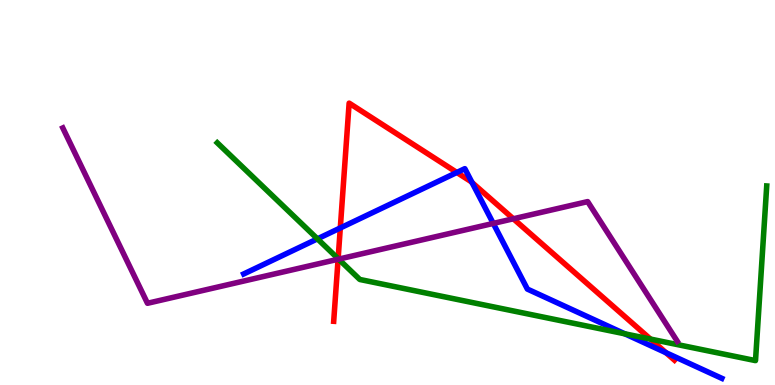[{'lines': ['blue', 'red'], 'intersections': [{'x': 4.39, 'y': 4.08}, {'x': 5.89, 'y': 5.52}, {'x': 6.09, 'y': 5.26}, {'x': 8.59, 'y': 0.838}]}, {'lines': ['green', 'red'], 'intersections': [{'x': 4.36, 'y': 3.28}, {'x': 8.39, 'y': 1.19}]}, {'lines': ['purple', 'red'], 'intersections': [{'x': 4.36, 'y': 3.27}, {'x': 6.62, 'y': 4.32}]}, {'lines': ['blue', 'green'], 'intersections': [{'x': 4.1, 'y': 3.8}, {'x': 8.06, 'y': 1.33}]}, {'lines': ['blue', 'purple'], 'intersections': [{'x': 6.36, 'y': 4.2}]}, {'lines': ['green', 'purple'], 'intersections': [{'x': 4.37, 'y': 3.27}]}]